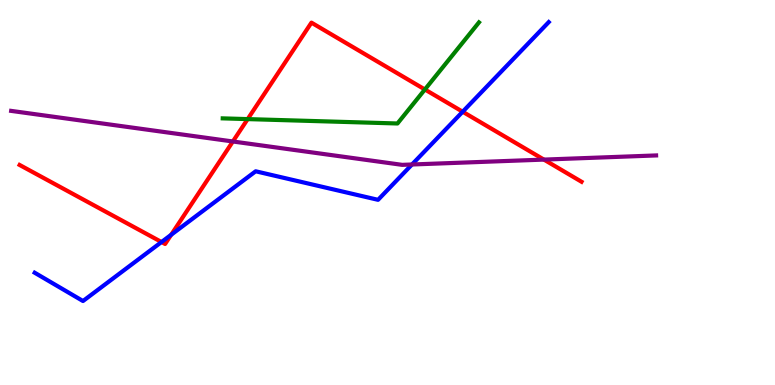[{'lines': ['blue', 'red'], 'intersections': [{'x': 2.08, 'y': 3.71}, {'x': 2.21, 'y': 3.9}, {'x': 5.97, 'y': 7.1}]}, {'lines': ['green', 'red'], 'intersections': [{'x': 3.2, 'y': 6.91}, {'x': 5.48, 'y': 7.68}]}, {'lines': ['purple', 'red'], 'intersections': [{'x': 3.0, 'y': 6.33}, {'x': 7.02, 'y': 5.85}]}, {'lines': ['blue', 'green'], 'intersections': []}, {'lines': ['blue', 'purple'], 'intersections': [{'x': 5.32, 'y': 5.73}]}, {'lines': ['green', 'purple'], 'intersections': []}]